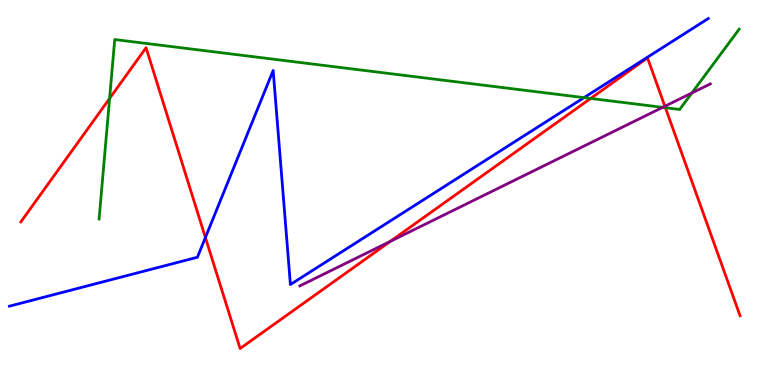[{'lines': ['blue', 'red'], 'intersections': [{'x': 2.65, 'y': 3.83}]}, {'lines': ['green', 'red'], 'intersections': [{'x': 1.41, 'y': 7.44}, {'x': 7.62, 'y': 7.44}, {'x': 8.59, 'y': 7.2}]}, {'lines': ['purple', 'red'], 'intersections': [{'x': 5.04, 'y': 3.73}, {'x': 8.58, 'y': 7.24}]}, {'lines': ['blue', 'green'], 'intersections': [{'x': 7.54, 'y': 7.46}]}, {'lines': ['blue', 'purple'], 'intersections': []}, {'lines': ['green', 'purple'], 'intersections': [{'x': 8.55, 'y': 7.21}, {'x': 8.93, 'y': 7.58}]}]